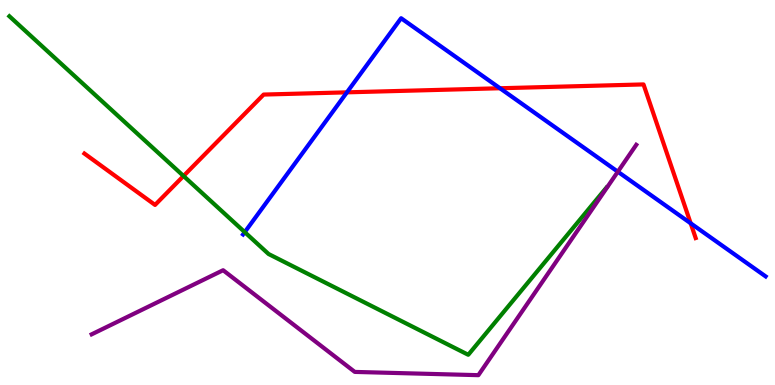[{'lines': ['blue', 'red'], 'intersections': [{'x': 4.48, 'y': 7.6}, {'x': 6.45, 'y': 7.71}, {'x': 8.91, 'y': 4.2}]}, {'lines': ['green', 'red'], 'intersections': [{'x': 2.37, 'y': 5.43}]}, {'lines': ['purple', 'red'], 'intersections': []}, {'lines': ['blue', 'green'], 'intersections': [{'x': 3.16, 'y': 3.97}]}, {'lines': ['blue', 'purple'], 'intersections': [{'x': 7.97, 'y': 5.54}]}, {'lines': ['green', 'purple'], 'intersections': []}]